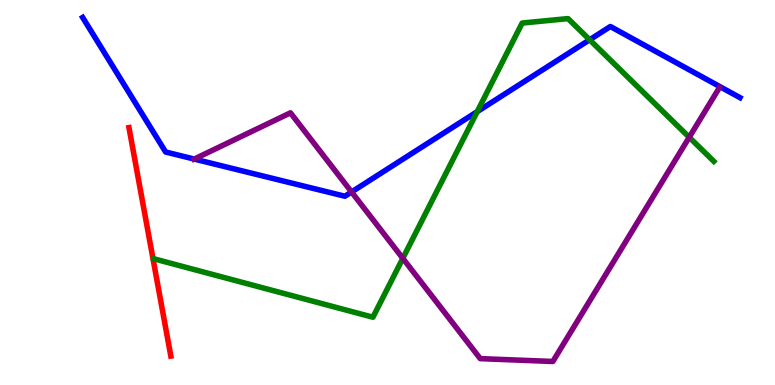[{'lines': ['blue', 'red'], 'intersections': []}, {'lines': ['green', 'red'], 'intersections': []}, {'lines': ['purple', 'red'], 'intersections': []}, {'lines': ['blue', 'green'], 'intersections': [{'x': 6.16, 'y': 7.1}, {'x': 7.61, 'y': 8.97}]}, {'lines': ['blue', 'purple'], 'intersections': [{'x': 2.51, 'y': 5.87}, {'x': 4.54, 'y': 5.01}]}, {'lines': ['green', 'purple'], 'intersections': [{'x': 5.2, 'y': 3.29}, {'x': 8.89, 'y': 6.43}]}]